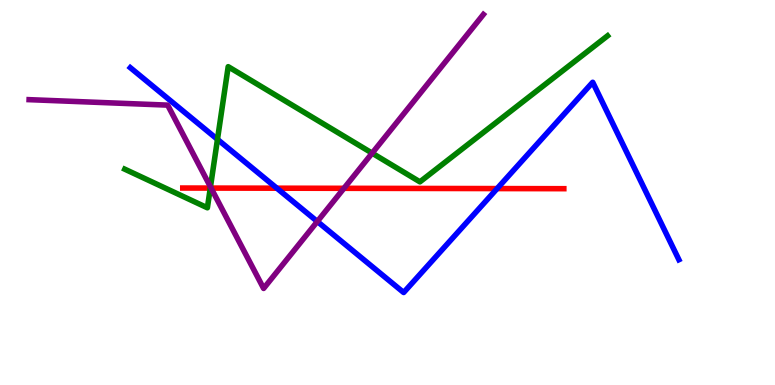[{'lines': ['blue', 'red'], 'intersections': [{'x': 3.57, 'y': 5.11}, {'x': 6.41, 'y': 5.1}]}, {'lines': ['green', 'red'], 'intersections': [{'x': 2.71, 'y': 5.11}]}, {'lines': ['purple', 'red'], 'intersections': [{'x': 2.72, 'y': 5.11}, {'x': 4.44, 'y': 5.11}]}, {'lines': ['blue', 'green'], 'intersections': [{'x': 2.81, 'y': 6.38}]}, {'lines': ['blue', 'purple'], 'intersections': [{'x': 4.09, 'y': 4.25}]}, {'lines': ['green', 'purple'], 'intersections': [{'x': 2.72, 'y': 5.15}, {'x': 4.8, 'y': 6.02}]}]